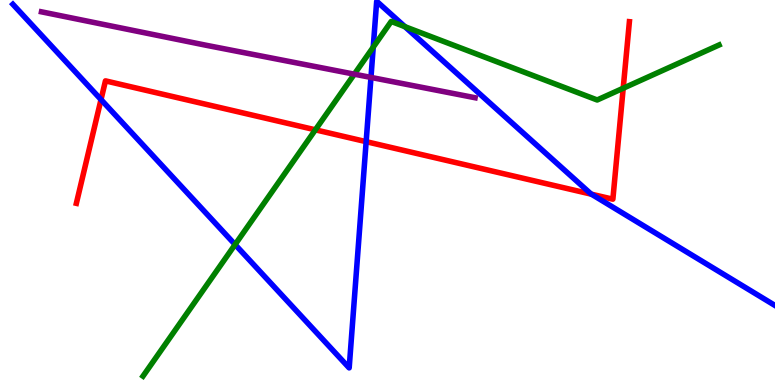[{'lines': ['blue', 'red'], 'intersections': [{'x': 1.3, 'y': 7.41}, {'x': 4.72, 'y': 6.32}, {'x': 7.63, 'y': 4.96}]}, {'lines': ['green', 'red'], 'intersections': [{'x': 4.07, 'y': 6.63}, {'x': 8.04, 'y': 7.71}]}, {'lines': ['purple', 'red'], 'intersections': []}, {'lines': ['blue', 'green'], 'intersections': [{'x': 3.03, 'y': 3.65}, {'x': 4.82, 'y': 8.78}, {'x': 5.23, 'y': 9.31}]}, {'lines': ['blue', 'purple'], 'intersections': [{'x': 4.79, 'y': 7.99}]}, {'lines': ['green', 'purple'], 'intersections': [{'x': 4.57, 'y': 8.07}]}]